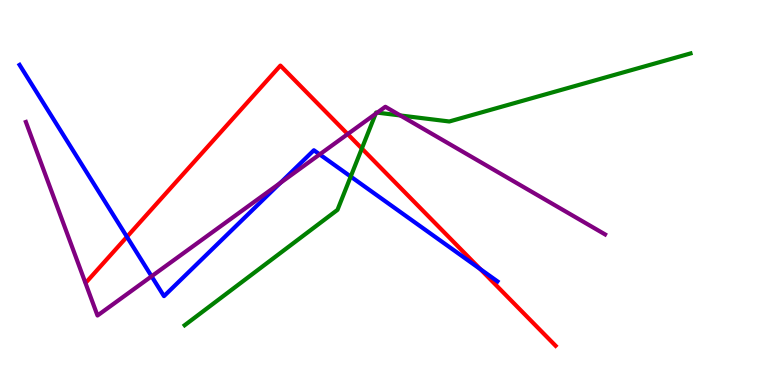[{'lines': ['blue', 'red'], 'intersections': [{'x': 1.64, 'y': 3.85}, {'x': 6.2, 'y': 3.01}]}, {'lines': ['green', 'red'], 'intersections': [{'x': 4.67, 'y': 6.14}]}, {'lines': ['purple', 'red'], 'intersections': [{'x': 4.49, 'y': 6.52}]}, {'lines': ['blue', 'green'], 'intersections': [{'x': 4.53, 'y': 5.41}]}, {'lines': ['blue', 'purple'], 'intersections': [{'x': 1.96, 'y': 2.82}, {'x': 3.62, 'y': 5.25}, {'x': 4.12, 'y': 5.99}]}, {'lines': ['green', 'purple'], 'intersections': [{'x': 4.85, 'y': 7.04}, {'x': 4.87, 'y': 7.07}, {'x': 5.17, 'y': 7.0}]}]